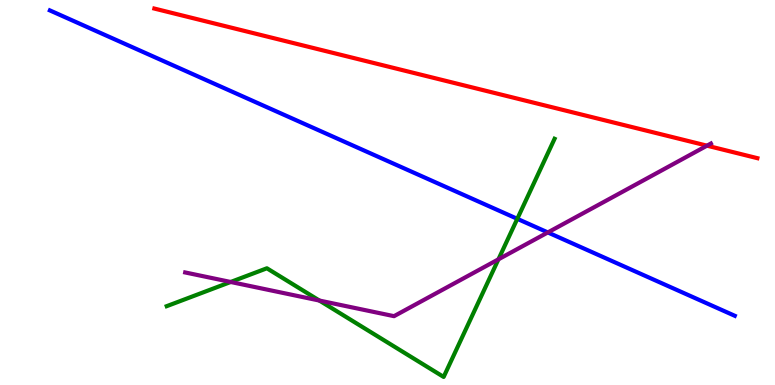[{'lines': ['blue', 'red'], 'intersections': []}, {'lines': ['green', 'red'], 'intersections': []}, {'lines': ['purple', 'red'], 'intersections': [{'x': 9.12, 'y': 6.22}]}, {'lines': ['blue', 'green'], 'intersections': [{'x': 6.67, 'y': 4.32}]}, {'lines': ['blue', 'purple'], 'intersections': [{'x': 7.07, 'y': 3.96}]}, {'lines': ['green', 'purple'], 'intersections': [{'x': 2.98, 'y': 2.68}, {'x': 4.12, 'y': 2.19}, {'x': 6.43, 'y': 3.26}]}]